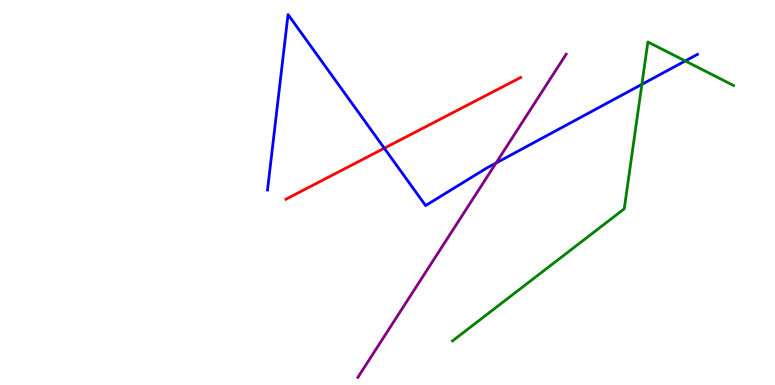[{'lines': ['blue', 'red'], 'intersections': [{'x': 4.96, 'y': 6.15}]}, {'lines': ['green', 'red'], 'intersections': []}, {'lines': ['purple', 'red'], 'intersections': []}, {'lines': ['blue', 'green'], 'intersections': [{'x': 8.28, 'y': 7.81}, {'x': 8.84, 'y': 8.42}]}, {'lines': ['blue', 'purple'], 'intersections': [{'x': 6.4, 'y': 5.77}]}, {'lines': ['green', 'purple'], 'intersections': []}]